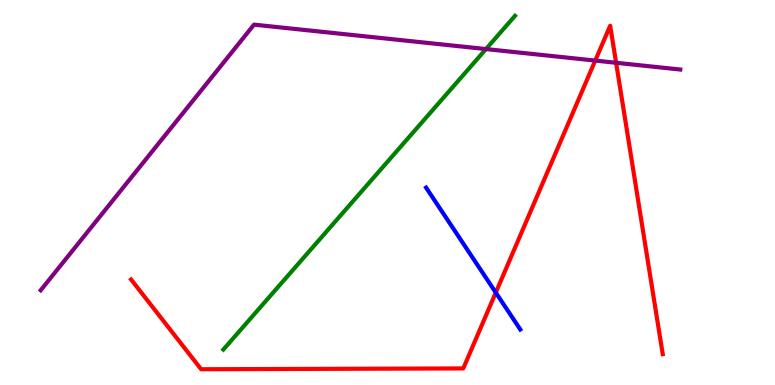[{'lines': ['blue', 'red'], 'intersections': [{'x': 6.4, 'y': 2.4}]}, {'lines': ['green', 'red'], 'intersections': []}, {'lines': ['purple', 'red'], 'intersections': [{'x': 7.68, 'y': 8.43}, {'x': 7.95, 'y': 8.37}]}, {'lines': ['blue', 'green'], 'intersections': []}, {'lines': ['blue', 'purple'], 'intersections': []}, {'lines': ['green', 'purple'], 'intersections': [{'x': 6.27, 'y': 8.73}]}]